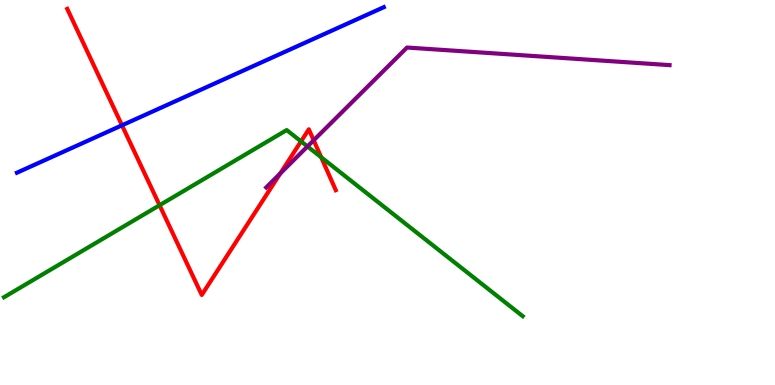[{'lines': ['blue', 'red'], 'intersections': [{'x': 1.57, 'y': 6.74}]}, {'lines': ['green', 'red'], 'intersections': [{'x': 2.06, 'y': 4.67}, {'x': 3.88, 'y': 6.33}, {'x': 4.14, 'y': 5.92}]}, {'lines': ['purple', 'red'], 'intersections': [{'x': 3.62, 'y': 5.49}, {'x': 4.05, 'y': 6.36}]}, {'lines': ['blue', 'green'], 'intersections': []}, {'lines': ['blue', 'purple'], 'intersections': []}, {'lines': ['green', 'purple'], 'intersections': [{'x': 3.97, 'y': 6.2}]}]